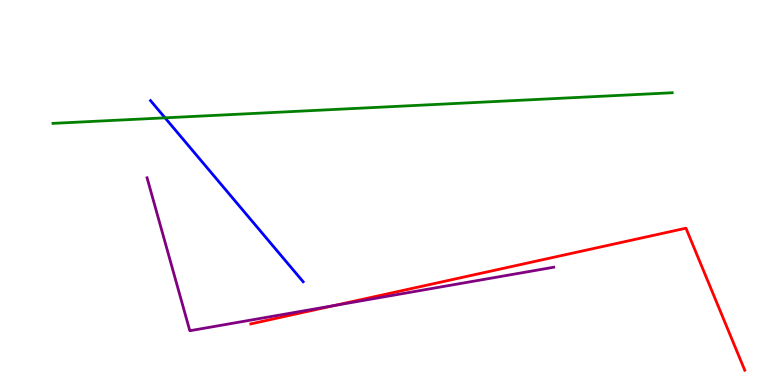[{'lines': ['blue', 'red'], 'intersections': []}, {'lines': ['green', 'red'], 'intersections': []}, {'lines': ['purple', 'red'], 'intersections': [{'x': 4.32, 'y': 2.07}]}, {'lines': ['blue', 'green'], 'intersections': [{'x': 2.13, 'y': 6.94}]}, {'lines': ['blue', 'purple'], 'intersections': []}, {'lines': ['green', 'purple'], 'intersections': []}]